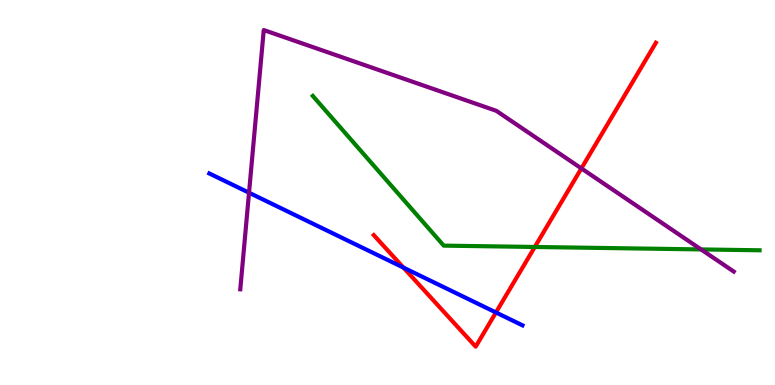[{'lines': ['blue', 'red'], 'intersections': [{'x': 5.21, 'y': 3.05}, {'x': 6.4, 'y': 1.88}]}, {'lines': ['green', 'red'], 'intersections': [{'x': 6.9, 'y': 3.59}]}, {'lines': ['purple', 'red'], 'intersections': [{'x': 7.5, 'y': 5.63}]}, {'lines': ['blue', 'green'], 'intersections': []}, {'lines': ['blue', 'purple'], 'intersections': [{'x': 3.21, 'y': 4.99}]}, {'lines': ['green', 'purple'], 'intersections': [{'x': 9.05, 'y': 3.52}]}]